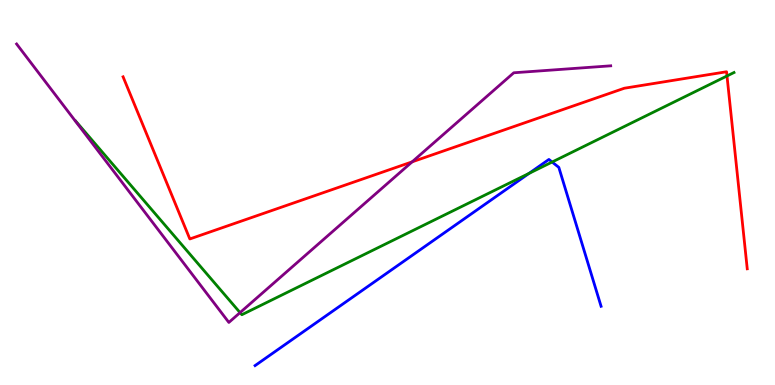[{'lines': ['blue', 'red'], 'intersections': []}, {'lines': ['green', 'red'], 'intersections': [{'x': 9.38, 'y': 8.03}]}, {'lines': ['purple', 'red'], 'intersections': [{'x': 5.32, 'y': 5.8}]}, {'lines': ['blue', 'green'], 'intersections': [{'x': 6.83, 'y': 5.5}, {'x': 7.12, 'y': 5.79}]}, {'lines': ['blue', 'purple'], 'intersections': []}, {'lines': ['green', 'purple'], 'intersections': [{'x': 3.1, 'y': 1.88}]}]